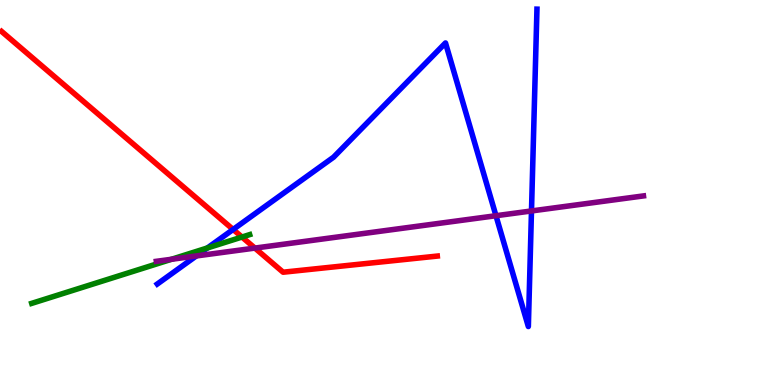[{'lines': ['blue', 'red'], 'intersections': [{'x': 3.01, 'y': 4.04}]}, {'lines': ['green', 'red'], 'intersections': [{'x': 3.12, 'y': 3.84}]}, {'lines': ['purple', 'red'], 'intersections': [{'x': 3.29, 'y': 3.56}]}, {'lines': ['blue', 'green'], 'intersections': [{'x': 2.68, 'y': 3.56}]}, {'lines': ['blue', 'purple'], 'intersections': [{'x': 2.53, 'y': 3.35}, {'x': 6.4, 'y': 4.4}, {'x': 6.86, 'y': 4.52}]}, {'lines': ['green', 'purple'], 'intersections': [{'x': 2.21, 'y': 3.27}]}]